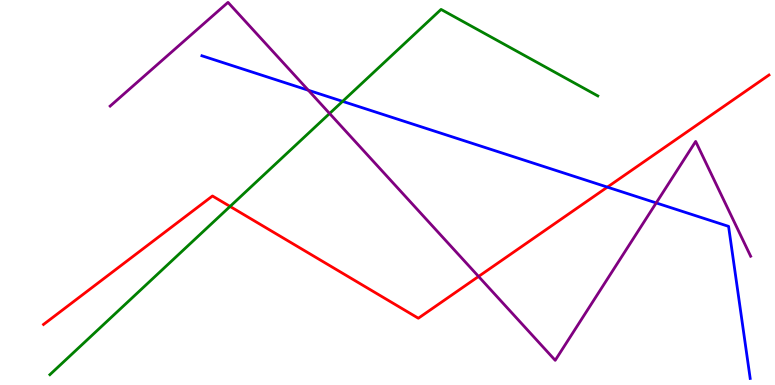[{'lines': ['blue', 'red'], 'intersections': [{'x': 7.84, 'y': 5.14}]}, {'lines': ['green', 'red'], 'intersections': [{'x': 2.97, 'y': 4.64}]}, {'lines': ['purple', 'red'], 'intersections': [{'x': 6.17, 'y': 2.82}]}, {'lines': ['blue', 'green'], 'intersections': [{'x': 4.42, 'y': 7.37}]}, {'lines': ['blue', 'purple'], 'intersections': [{'x': 3.98, 'y': 7.66}, {'x': 8.47, 'y': 4.73}]}, {'lines': ['green', 'purple'], 'intersections': [{'x': 4.25, 'y': 7.05}]}]